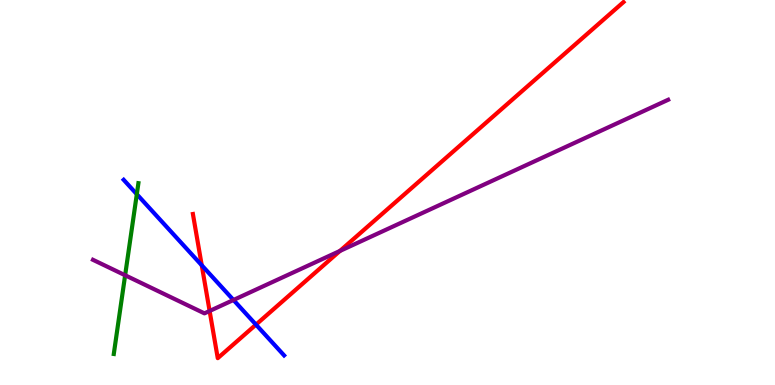[{'lines': ['blue', 'red'], 'intersections': [{'x': 2.6, 'y': 3.11}, {'x': 3.3, 'y': 1.57}]}, {'lines': ['green', 'red'], 'intersections': []}, {'lines': ['purple', 'red'], 'intersections': [{'x': 2.7, 'y': 1.92}, {'x': 4.39, 'y': 3.48}]}, {'lines': ['blue', 'green'], 'intersections': [{'x': 1.77, 'y': 4.96}]}, {'lines': ['blue', 'purple'], 'intersections': [{'x': 3.01, 'y': 2.21}]}, {'lines': ['green', 'purple'], 'intersections': [{'x': 1.61, 'y': 2.85}]}]